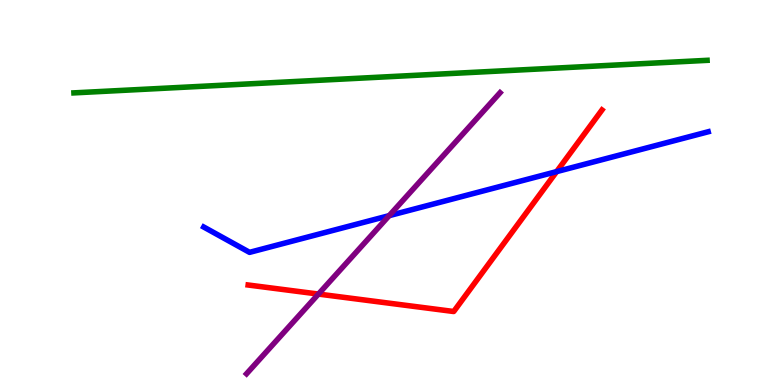[{'lines': ['blue', 'red'], 'intersections': [{'x': 7.18, 'y': 5.54}]}, {'lines': ['green', 'red'], 'intersections': []}, {'lines': ['purple', 'red'], 'intersections': [{'x': 4.11, 'y': 2.36}]}, {'lines': ['blue', 'green'], 'intersections': []}, {'lines': ['blue', 'purple'], 'intersections': [{'x': 5.02, 'y': 4.4}]}, {'lines': ['green', 'purple'], 'intersections': []}]